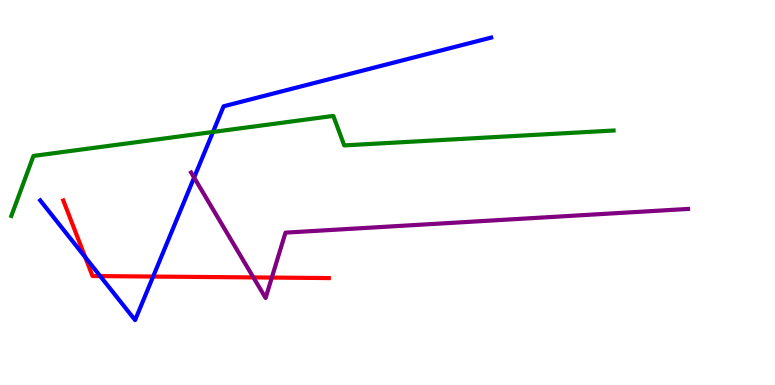[{'lines': ['blue', 'red'], 'intersections': [{'x': 1.1, 'y': 3.32}, {'x': 1.29, 'y': 2.83}, {'x': 1.98, 'y': 2.82}]}, {'lines': ['green', 'red'], 'intersections': []}, {'lines': ['purple', 'red'], 'intersections': [{'x': 3.27, 'y': 2.79}, {'x': 3.51, 'y': 2.79}]}, {'lines': ['blue', 'green'], 'intersections': [{'x': 2.75, 'y': 6.57}]}, {'lines': ['blue', 'purple'], 'intersections': [{'x': 2.5, 'y': 5.39}]}, {'lines': ['green', 'purple'], 'intersections': []}]